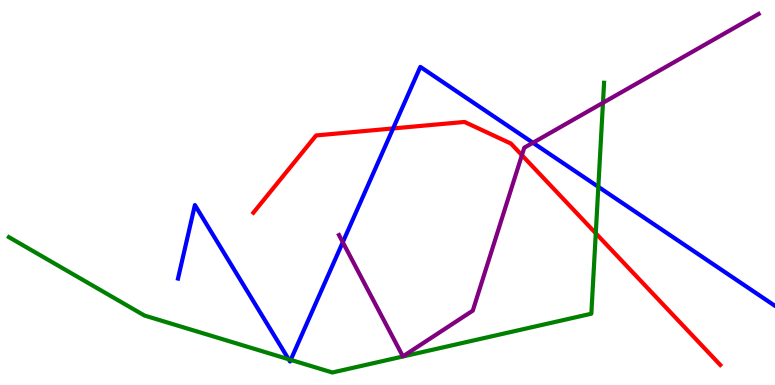[{'lines': ['blue', 'red'], 'intersections': [{'x': 5.07, 'y': 6.66}]}, {'lines': ['green', 'red'], 'intersections': [{'x': 7.69, 'y': 3.94}]}, {'lines': ['purple', 'red'], 'intersections': [{'x': 6.73, 'y': 5.97}]}, {'lines': ['blue', 'green'], 'intersections': [{'x': 3.72, 'y': 0.669}, {'x': 3.75, 'y': 0.653}, {'x': 7.72, 'y': 5.15}]}, {'lines': ['blue', 'purple'], 'intersections': [{'x': 4.42, 'y': 3.71}, {'x': 6.88, 'y': 6.29}]}, {'lines': ['green', 'purple'], 'intersections': [{'x': 7.78, 'y': 7.33}]}]